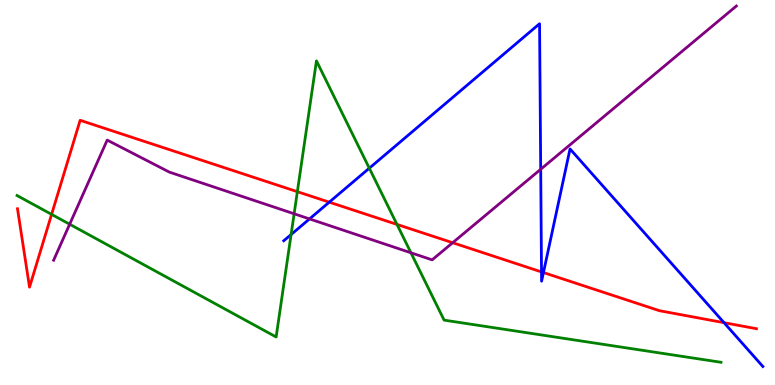[{'lines': ['blue', 'red'], 'intersections': [{'x': 4.25, 'y': 4.75}, {'x': 6.99, 'y': 2.94}, {'x': 7.01, 'y': 2.92}, {'x': 9.34, 'y': 1.62}]}, {'lines': ['green', 'red'], 'intersections': [{'x': 0.666, 'y': 4.43}, {'x': 3.84, 'y': 5.02}, {'x': 5.12, 'y': 4.17}]}, {'lines': ['purple', 'red'], 'intersections': [{'x': 5.84, 'y': 3.7}]}, {'lines': ['blue', 'green'], 'intersections': [{'x': 3.76, 'y': 3.91}, {'x': 4.77, 'y': 5.63}]}, {'lines': ['blue', 'purple'], 'intersections': [{'x': 3.99, 'y': 4.31}, {'x': 6.98, 'y': 5.6}]}, {'lines': ['green', 'purple'], 'intersections': [{'x': 0.899, 'y': 4.18}, {'x': 3.8, 'y': 4.45}, {'x': 5.3, 'y': 3.43}]}]